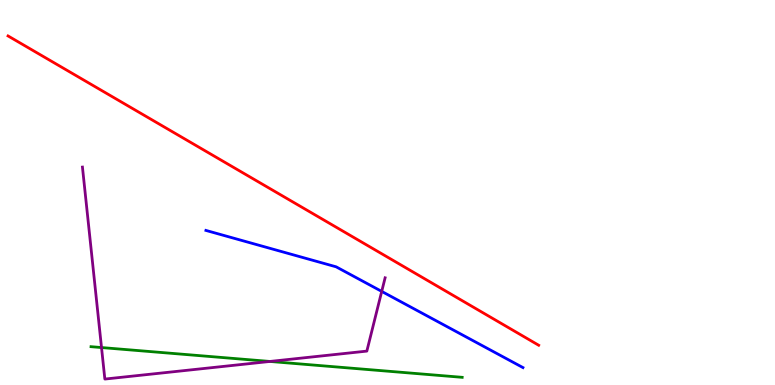[{'lines': ['blue', 'red'], 'intersections': []}, {'lines': ['green', 'red'], 'intersections': []}, {'lines': ['purple', 'red'], 'intersections': []}, {'lines': ['blue', 'green'], 'intersections': []}, {'lines': ['blue', 'purple'], 'intersections': [{'x': 4.93, 'y': 2.43}]}, {'lines': ['green', 'purple'], 'intersections': [{'x': 1.31, 'y': 0.973}, {'x': 3.48, 'y': 0.612}]}]